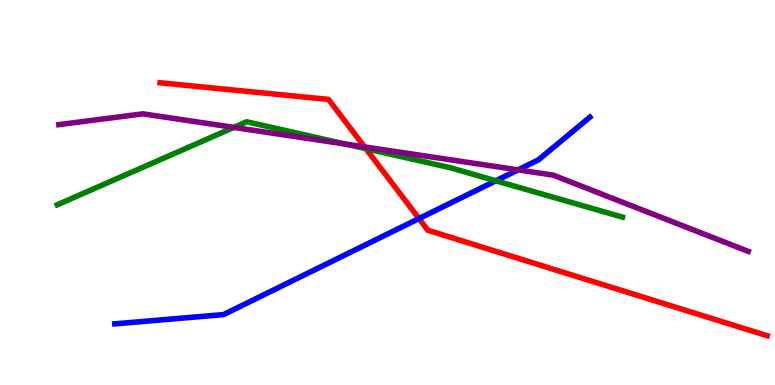[{'lines': ['blue', 'red'], 'intersections': [{'x': 5.41, 'y': 4.32}]}, {'lines': ['green', 'red'], 'intersections': [{'x': 4.72, 'y': 6.14}]}, {'lines': ['purple', 'red'], 'intersections': [{'x': 4.7, 'y': 6.18}]}, {'lines': ['blue', 'green'], 'intersections': [{'x': 6.4, 'y': 5.3}]}, {'lines': ['blue', 'purple'], 'intersections': [{'x': 6.68, 'y': 5.59}]}, {'lines': ['green', 'purple'], 'intersections': [{'x': 3.02, 'y': 6.69}, {'x': 4.46, 'y': 6.26}]}]